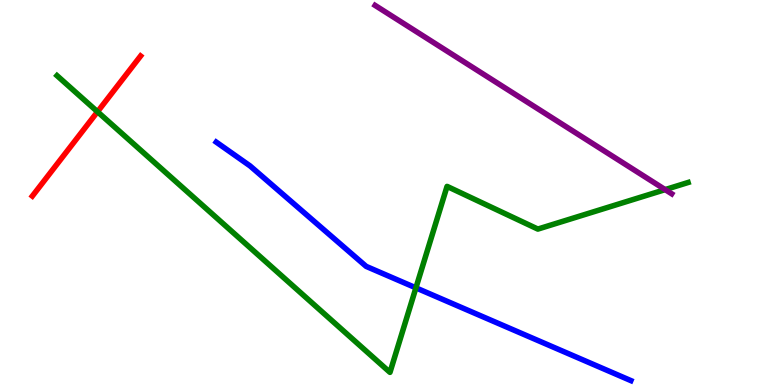[{'lines': ['blue', 'red'], 'intersections': []}, {'lines': ['green', 'red'], 'intersections': [{'x': 1.26, 'y': 7.1}]}, {'lines': ['purple', 'red'], 'intersections': []}, {'lines': ['blue', 'green'], 'intersections': [{'x': 5.37, 'y': 2.52}]}, {'lines': ['blue', 'purple'], 'intersections': []}, {'lines': ['green', 'purple'], 'intersections': [{'x': 8.58, 'y': 5.07}]}]